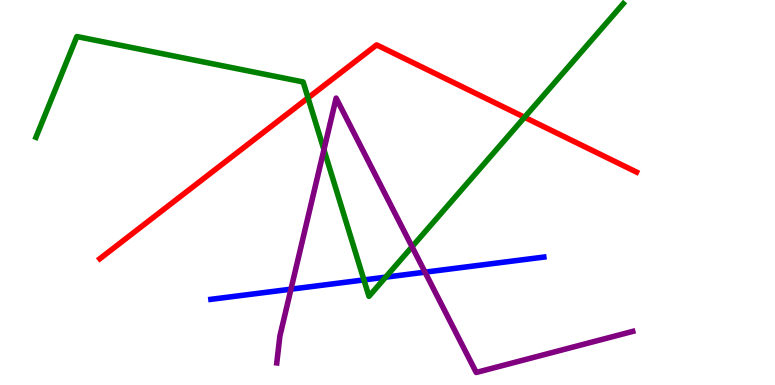[{'lines': ['blue', 'red'], 'intersections': []}, {'lines': ['green', 'red'], 'intersections': [{'x': 3.97, 'y': 7.46}, {'x': 6.77, 'y': 6.95}]}, {'lines': ['purple', 'red'], 'intersections': []}, {'lines': ['blue', 'green'], 'intersections': [{'x': 4.7, 'y': 2.73}, {'x': 4.98, 'y': 2.8}]}, {'lines': ['blue', 'purple'], 'intersections': [{'x': 3.75, 'y': 2.49}, {'x': 5.48, 'y': 2.93}]}, {'lines': ['green', 'purple'], 'intersections': [{'x': 4.18, 'y': 6.11}, {'x': 5.32, 'y': 3.59}]}]